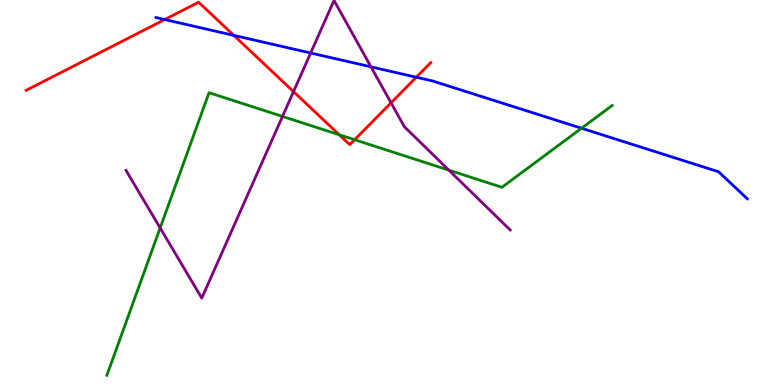[{'lines': ['blue', 'red'], 'intersections': [{'x': 2.13, 'y': 9.49}, {'x': 3.02, 'y': 9.08}, {'x': 5.37, 'y': 7.99}]}, {'lines': ['green', 'red'], 'intersections': [{'x': 4.38, 'y': 6.5}, {'x': 4.58, 'y': 6.37}]}, {'lines': ['purple', 'red'], 'intersections': [{'x': 3.79, 'y': 7.62}, {'x': 5.05, 'y': 7.33}]}, {'lines': ['blue', 'green'], 'intersections': [{'x': 7.5, 'y': 6.67}]}, {'lines': ['blue', 'purple'], 'intersections': [{'x': 4.01, 'y': 8.62}, {'x': 4.79, 'y': 8.26}]}, {'lines': ['green', 'purple'], 'intersections': [{'x': 2.07, 'y': 4.08}, {'x': 3.65, 'y': 6.98}, {'x': 5.79, 'y': 5.58}]}]